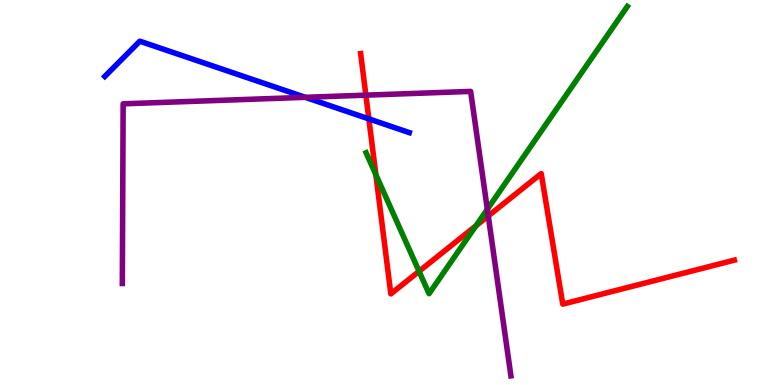[{'lines': ['blue', 'red'], 'intersections': [{'x': 4.76, 'y': 6.91}]}, {'lines': ['green', 'red'], 'intersections': [{'x': 4.85, 'y': 5.46}, {'x': 5.41, 'y': 2.95}, {'x': 6.14, 'y': 4.13}]}, {'lines': ['purple', 'red'], 'intersections': [{'x': 4.72, 'y': 7.53}, {'x': 6.3, 'y': 4.39}]}, {'lines': ['blue', 'green'], 'intersections': []}, {'lines': ['blue', 'purple'], 'intersections': [{'x': 3.94, 'y': 7.47}]}, {'lines': ['green', 'purple'], 'intersections': [{'x': 6.29, 'y': 4.56}]}]